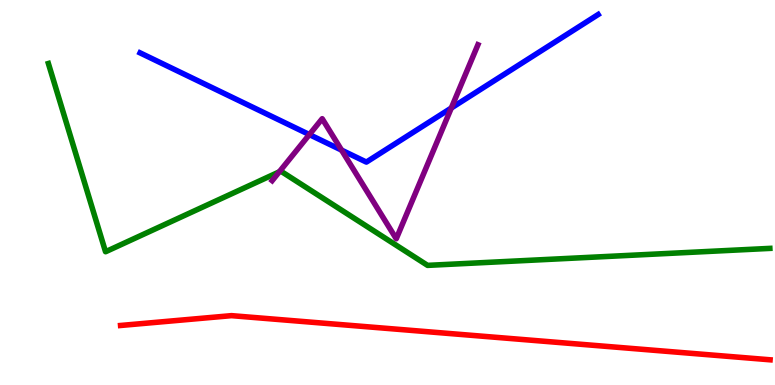[{'lines': ['blue', 'red'], 'intersections': []}, {'lines': ['green', 'red'], 'intersections': []}, {'lines': ['purple', 'red'], 'intersections': []}, {'lines': ['blue', 'green'], 'intersections': []}, {'lines': ['blue', 'purple'], 'intersections': [{'x': 3.99, 'y': 6.5}, {'x': 4.41, 'y': 6.1}, {'x': 5.82, 'y': 7.19}]}, {'lines': ['green', 'purple'], 'intersections': [{'x': 3.6, 'y': 5.54}]}]